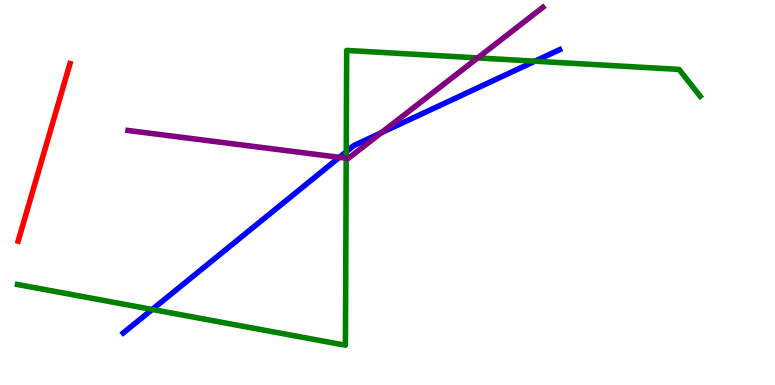[{'lines': ['blue', 'red'], 'intersections': []}, {'lines': ['green', 'red'], 'intersections': []}, {'lines': ['purple', 'red'], 'intersections': []}, {'lines': ['blue', 'green'], 'intersections': [{'x': 1.96, 'y': 1.96}, {'x': 4.47, 'y': 6.06}, {'x': 6.9, 'y': 8.41}]}, {'lines': ['blue', 'purple'], 'intersections': [{'x': 4.38, 'y': 5.91}, {'x': 4.92, 'y': 6.55}]}, {'lines': ['green', 'purple'], 'intersections': [{'x': 4.47, 'y': 5.89}, {'x': 6.16, 'y': 8.5}]}]